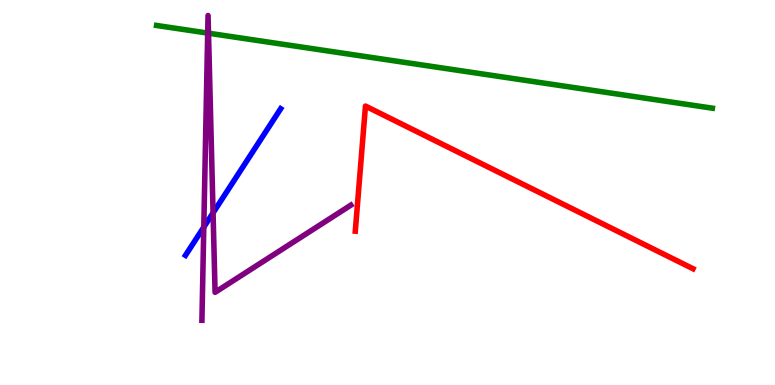[{'lines': ['blue', 'red'], 'intersections': []}, {'lines': ['green', 'red'], 'intersections': []}, {'lines': ['purple', 'red'], 'intersections': []}, {'lines': ['blue', 'green'], 'intersections': []}, {'lines': ['blue', 'purple'], 'intersections': [{'x': 2.63, 'y': 4.1}, {'x': 2.75, 'y': 4.47}]}, {'lines': ['green', 'purple'], 'intersections': [{'x': 2.68, 'y': 9.14}, {'x': 2.69, 'y': 9.14}]}]